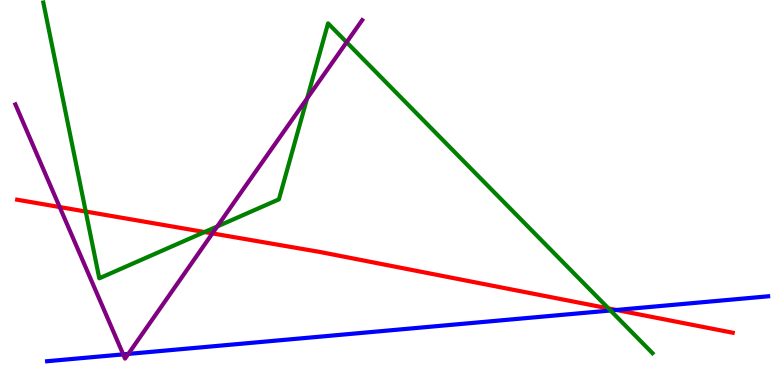[{'lines': ['blue', 'red'], 'intersections': [{'x': 7.95, 'y': 1.95}]}, {'lines': ['green', 'red'], 'intersections': [{'x': 1.11, 'y': 4.51}, {'x': 2.64, 'y': 3.97}, {'x': 7.85, 'y': 1.99}]}, {'lines': ['purple', 'red'], 'intersections': [{'x': 0.77, 'y': 4.62}, {'x': 2.74, 'y': 3.94}]}, {'lines': ['blue', 'green'], 'intersections': [{'x': 7.88, 'y': 1.94}]}, {'lines': ['blue', 'purple'], 'intersections': [{'x': 1.59, 'y': 0.796}, {'x': 1.66, 'y': 0.807}]}, {'lines': ['green', 'purple'], 'intersections': [{'x': 2.8, 'y': 4.12}, {'x': 3.96, 'y': 7.44}, {'x': 4.47, 'y': 8.9}]}]